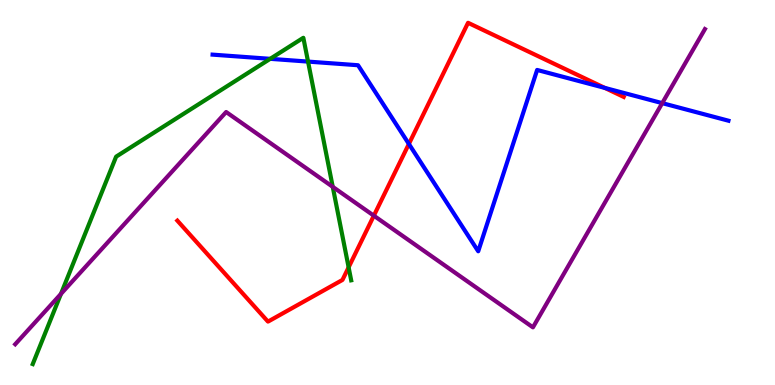[{'lines': ['blue', 'red'], 'intersections': [{'x': 5.28, 'y': 6.26}, {'x': 7.8, 'y': 7.72}]}, {'lines': ['green', 'red'], 'intersections': [{'x': 4.5, 'y': 3.06}]}, {'lines': ['purple', 'red'], 'intersections': [{'x': 4.82, 'y': 4.4}]}, {'lines': ['blue', 'green'], 'intersections': [{'x': 3.49, 'y': 8.47}, {'x': 3.97, 'y': 8.4}]}, {'lines': ['blue', 'purple'], 'intersections': [{'x': 8.54, 'y': 7.32}]}, {'lines': ['green', 'purple'], 'intersections': [{'x': 0.787, 'y': 2.37}, {'x': 4.29, 'y': 5.15}]}]